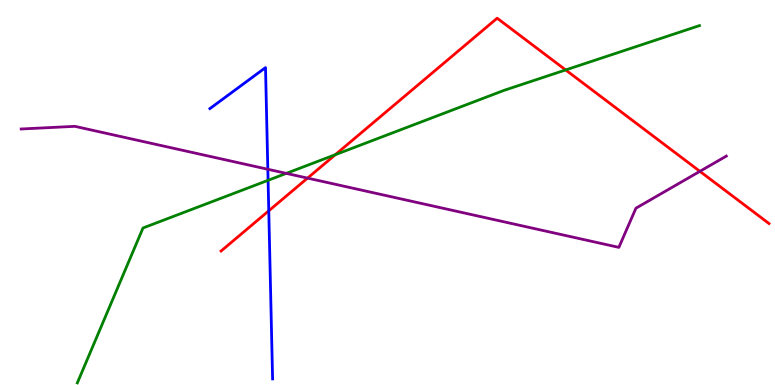[{'lines': ['blue', 'red'], 'intersections': [{'x': 3.47, 'y': 4.52}]}, {'lines': ['green', 'red'], 'intersections': [{'x': 4.33, 'y': 5.98}, {'x': 7.3, 'y': 8.18}]}, {'lines': ['purple', 'red'], 'intersections': [{'x': 3.97, 'y': 5.37}, {'x': 9.03, 'y': 5.55}]}, {'lines': ['blue', 'green'], 'intersections': [{'x': 3.46, 'y': 5.32}]}, {'lines': ['blue', 'purple'], 'intersections': [{'x': 3.46, 'y': 5.6}]}, {'lines': ['green', 'purple'], 'intersections': [{'x': 3.69, 'y': 5.5}]}]